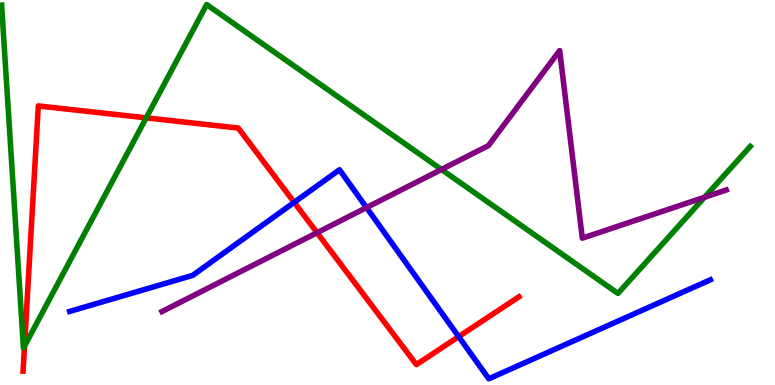[{'lines': ['blue', 'red'], 'intersections': [{'x': 3.8, 'y': 4.74}, {'x': 5.92, 'y': 1.26}]}, {'lines': ['green', 'red'], 'intersections': [{'x': 0.316, 'y': 1.01}, {'x': 1.89, 'y': 6.94}]}, {'lines': ['purple', 'red'], 'intersections': [{'x': 4.09, 'y': 3.96}]}, {'lines': ['blue', 'green'], 'intersections': []}, {'lines': ['blue', 'purple'], 'intersections': [{'x': 4.73, 'y': 4.61}]}, {'lines': ['green', 'purple'], 'intersections': [{'x': 5.7, 'y': 5.6}, {'x': 9.09, 'y': 4.88}]}]